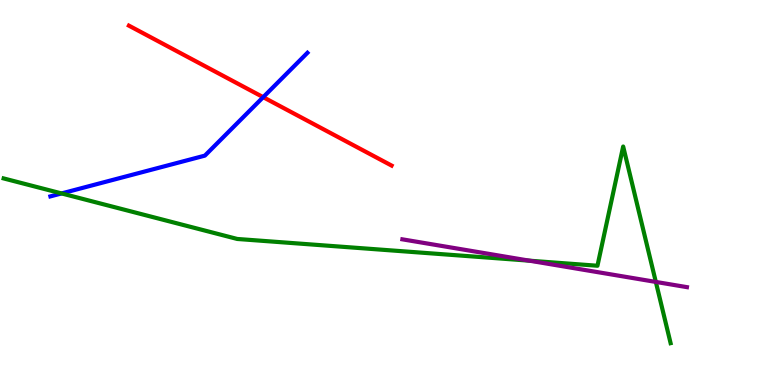[{'lines': ['blue', 'red'], 'intersections': [{'x': 3.4, 'y': 7.48}]}, {'lines': ['green', 'red'], 'intersections': []}, {'lines': ['purple', 'red'], 'intersections': []}, {'lines': ['blue', 'green'], 'intersections': [{'x': 0.794, 'y': 4.98}]}, {'lines': ['blue', 'purple'], 'intersections': []}, {'lines': ['green', 'purple'], 'intersections': [{'x': 6.83, 'y': 3.23}, {'x': 8.46, 'y': 2.68}]}]